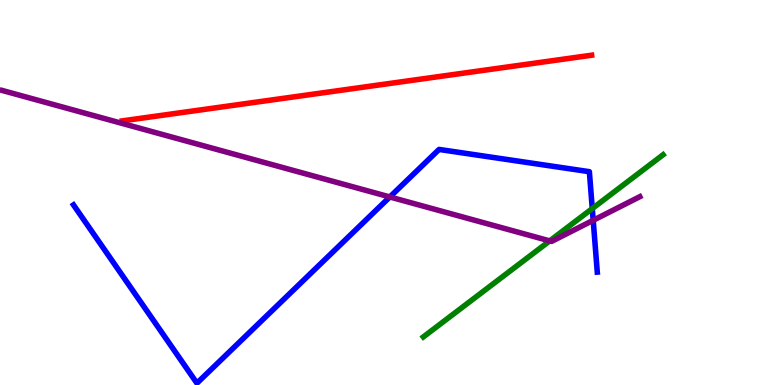[{'lines': ['blue', 'red'], 'intersections': []}, {'lines': ['green', 'red'], 'intersections': []}, {'lines': ['purple', 'red'], 'intersections': []}, {'lines': ['blue', 'green'], 'intersections': [{'x': 7.64, 'y': 4.58}]}, {'lines': ['blue', 'purple'], 'intersections': [{'x': 5.03, 'y': 4.88}, {'x': 7.65, 'y': 4.28}]}, {'lines': ['green', 'purple'], 'intersections': [{'x': 7.09, 'y': 3.74}]}]